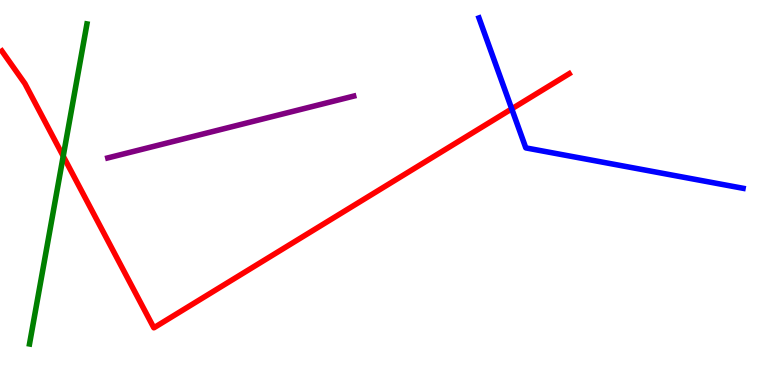[{'lines': ['blue', 'red'], 'intersections': [{'x': 6.6, 'y': 7.17}]}, {'lines': ['green', 'red'], 'intersections': [{'x': 0.816, 'y': 5.94}]}, {'lines': ['purple', 'red'], 'intersections': []}, {'lines': ['blue', 'green'], 'intersections': []}, {'lines': ['blue', 'purple'], 'intersections': []}, {'lines': ['green', 'purple'], 'intersections': []}]